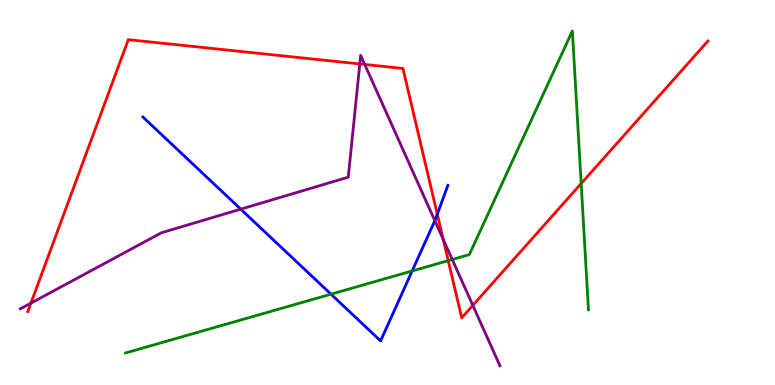[{'lines': ['blue', 'red'], 'intersections': [{'x': 5.64, 'y': 4.44}]}, {'lines': ['green', 'red'], 'intersections': [{'x': 5.78, 'y': 3.23}, {'x': 7.5, 'y': 5.23}]}, {'lines': ['purple', 'red'], 'intersections': [{'x': 0.399, 'y': 2.13}, {'x': 4.64, 'y': 8.34}, {'x': 4.71, 'y': 8.33}, {'x': 5.72, 'y': 3.78}, {'x': 6.1, 'y': 2.07}]}, {'lines': ['blue', 'green'], 'intersections': [{'x': 4.27, 'y': 2.36}, {'x': 5.32, 'y': 2.96}]}, {'lines': ['blue', 'purple'], 'intersections': [{'x': 3.11, 'y': 4.57}, {'x': 5.61, 'y': 4.27}]}, {'lines': ['green', 'purple'], 'intersections': [{'x': 5.84, 'y': 3.26}]}]